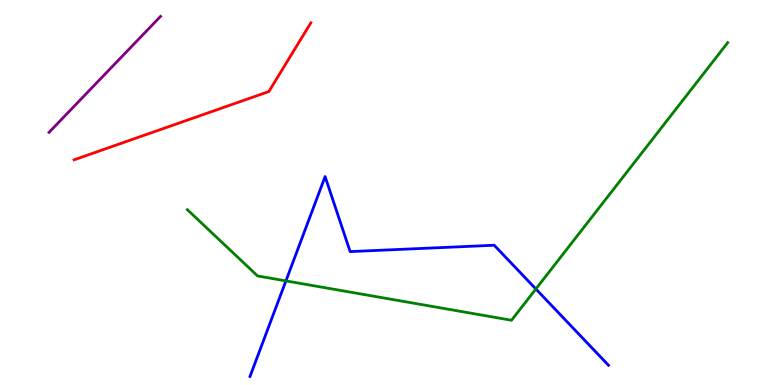[{'lines': ['blue', 'red'], 'intersections': []}, {'lines': ['green', 'red'], 'intersections': []}, {'lines': ['purple', 'red'], 'intersections': []}, {'lines': ['blue', 'green'], 'intersections': [{'x': 3.69, 'y': 2.7}, {'x': 6.91, 'y': 2.49}]}, {'lines': ['blue', 'purple'], 'intersections': []}, {'lines': ['green', 'purple'], 'intersections': []}]